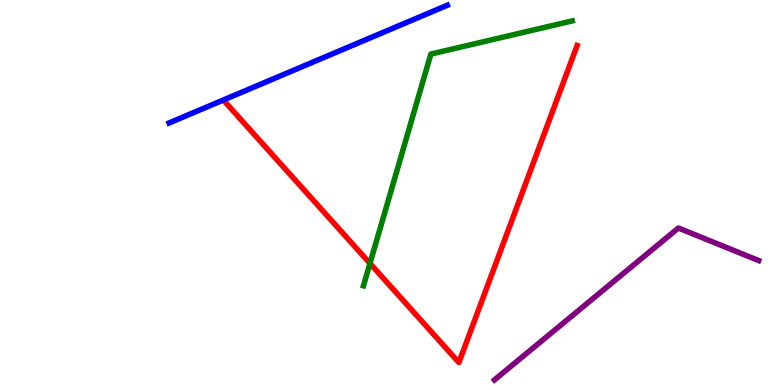[{'lines': ['blue', 'red'], 'intersections': []}, {'lines': ['green', 'red'], 'intersections': [{'x': 4.77, 'y': 3.16}]}, {'lines': ['purple', 'red'], 'intersections': []}, {'lines': ['blue', 'green'], 'intersections': []}, {'lines': ['blue', 'purple'], 'intersections': []}, {'lines': ['green', 'purple'], 'intersections': []}]